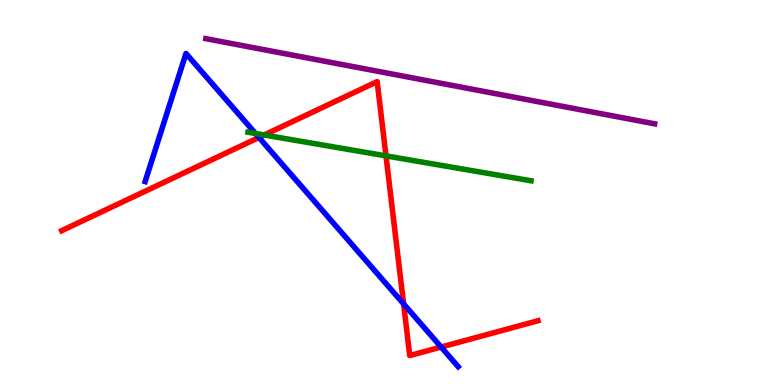[{'lines': ['blue', 'red'], 'intersections': [{'x': 3.34, 'y': 6.43}, {'x': 5.21, 'y': 2.11}, {'x': 5.69, 'y': 0.986}]}, {'lines': ['green', 'red'], 'intersections': [{'x': 3.41, 'y': 6.49}, {'x': 4.98, 'y': 5.95}]}, {'lines': ['purple', 'red'], 'intersections': []}, {'lines': ['blue', 'green'], 'intersections': [{'x': 3.3, 'y': 6.53}]}, {'lines': ['blue', 'purple'], 'intersections': []}, {'lines': ['green', 'purple'], 'intersections': []}]